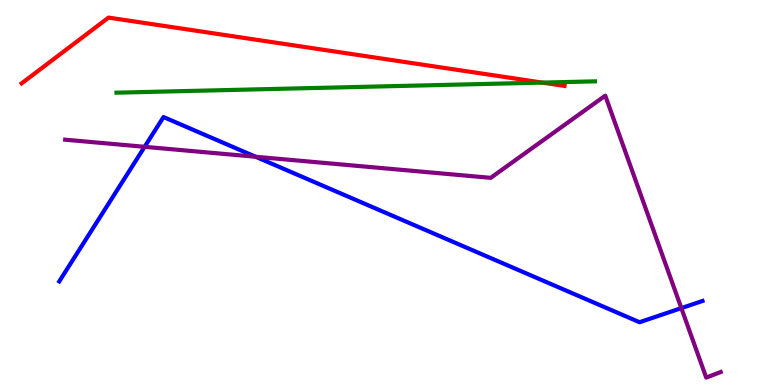[{'lines': ['blue', 'red'], 'intersections': []}, {'lines': ['green', 'red'], 'intersections': [{'x': 7.0, 'y': 7.85}]}, {'lines': ['purple', 'red'], 'intersections': []}, {'lines': ['blue', 'green'], 'intersections': []}, {'lines': ['blue', 'purple'], 'intersections': [{'x': 1.87, 'y': 6.19}, {'x': 3.3, 'y': 5.93}, {'x': 8.79, 'y': 2.0}]}, {'lines': ['green', 'purple'], 'intersections': []}]